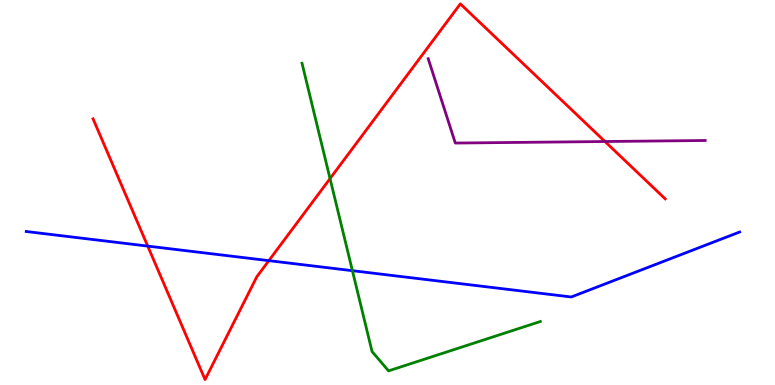[{'lines': ['blue', 'red'], 'intersections': [{'x': 1.91, 'y': 3.61}, {'x': 3.47, 'y': 3.23}]}, {'lines': ['green', 'red'], 'intersections': [{'x': 4.26, 'y': 5.36}]}, {'lines': ['purple', 'red'], 'intersections': [{'x': 7.81, 'y': 6.32}]}, {'lines': ['blue', 'green'], 'intersections': [{'x': 4.55, 'y': 2.97}]}, {'lines': ['blue', 'purple'], 'intersections': []}, {'lines': ['green', 'purple'], 'intersections': []}]